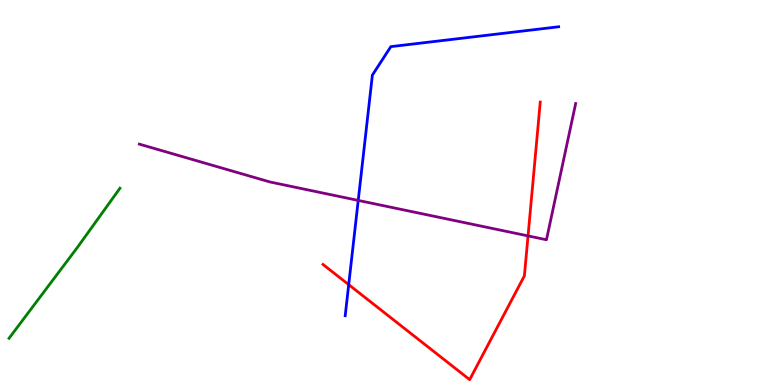[{'lines': ['blue', 'red'], 'intersections': [{'x': 4.5, 'y': 2.61}]}, {'lines': ['green', 'red'], 'intersections': []}, {'lines': ['purple', 'red'], 'intersections': [{'x': 6.81, 'y': 3.87}]}, {'lines': ['blue', 'green'], 'intersections': []}, {'lines': ['blue', 'purple'], 'intersections': [{'x': 4.62, 'y': 4.79}]}, {'lines': ['green', 'purple'], 'intersections': []}]